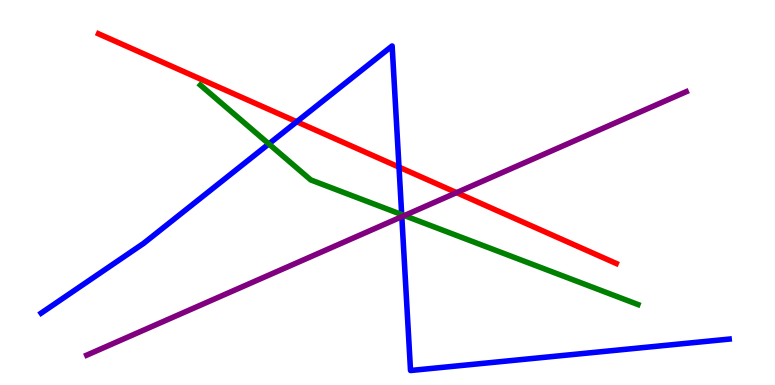[{'lines': ['blue', 'red'], 'intersections': [{'x': 3.83, 'y': 6.84}, {'x': 5.15, 'y': 5.66}]}, {'lines': ['green', 'red'], 'intersections': []}, {'lines': ['purple', 'red'], 'intersections': [{'x': 5.89, 'y': 5.0}]}, {'lines': ['blue', 'green'], 'intersections': [{'x': 3.47, 'y': 6.26}, {'x': 5.18, 'y': 4.43}]}, {'lines': ['blue', 'purple'], 'intersections': [{'x': 5.18, 'y': 4.37}]}, {'lines': ['green', 'purple'], 'intersections': [{'x': 5.22, 'y': 4.4}]}]